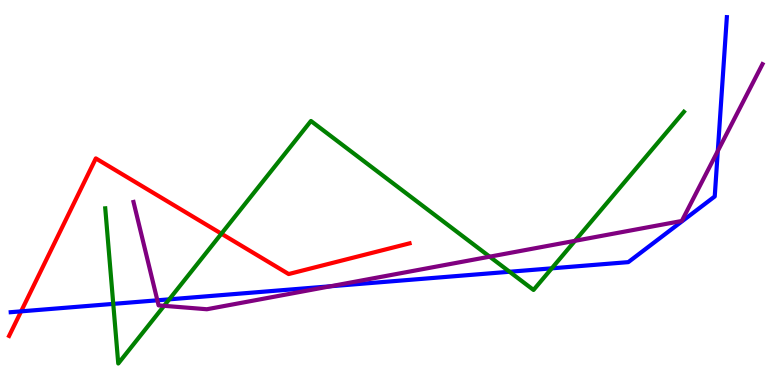[{'lines': ['blue', 'red'], 'intersections': [{'x': 0.272, 'y': 1.91}]}, {'lines': ['green', 'red'], 'intersections': [{'x': 2.86, 'y': 3.93}]}, {'lines': ['purple', 'red'], 'intersections': []}, {'lines': ['blue', 'green'], 'intersections': [{'x': 1.46, 'y': 2.11}, {'x': 2.18, 'y': 2.22}, {'x': 6.57, 'y': 2.94}, {'x': 7.12, 'y': 3.03}]}, {'lines': ['blue', 'purple'], 'intersections': [{'x': 2.03, 'y': 2.2}, {'x': 4.26, 'y': 2.56}, {'x': 9.26, 'y': 6.08}]}, {'lines': ['green', 'purple'], 'intersections': [{'x': 2.12, 'y': 2.06}, {'x': 6.32, 'y': 3.33}, {'x': 7.42, 'y': 3.74}]}]